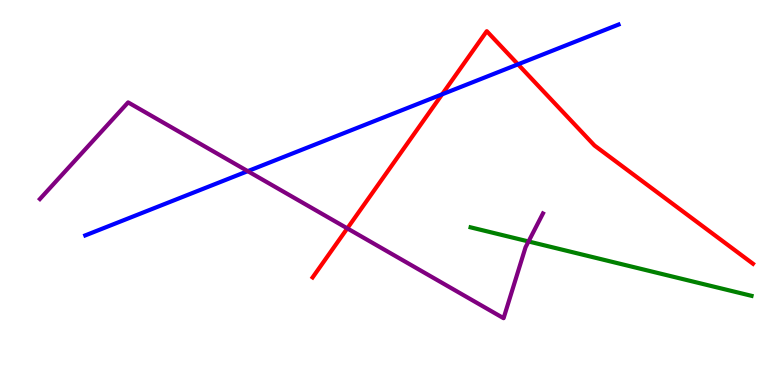[{'lines': ['blue', 'red'], 'intersections': [{'x': 5.7, 'y': 7.55}, {'x': 6.68, 'y': 8.33}]}, {'lines': ['green', 'red'], 'intersections': []}, {'lines': ['purple', 'red'], 'intersections': [{'x': 4.48, 'y': 4.07}]}, {'lines': ['blue', 'green'], 'intersections': []}, {'lines': ['blue', 'purple'], 'intersections': [{'x': 3.2, 'y': 5.55}]}, {'lines': ['green', 'purple'], 'intersections': [{'x': 6.82, 'y': 3.73}]}]